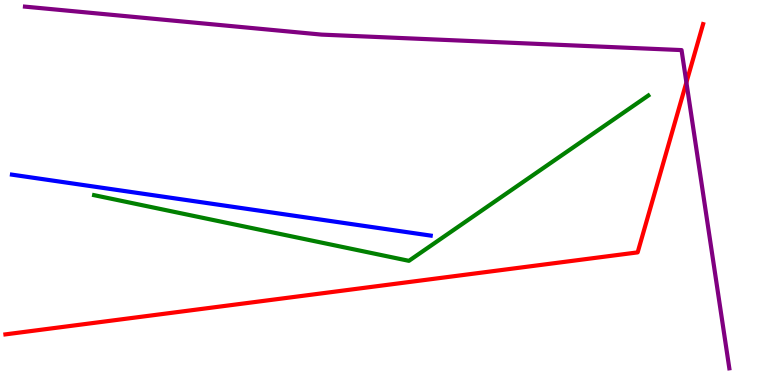[{'lines': ['blue', 'red'], 'intersections': []}, {'lines': ['green', 'red'], 'intersections': []}, {'lines': ['purple', 'red'], 'intersections': [{'x': 8.86, 'y': 7.86}]}, {'lines': ['blue', 'green'], 'intersections': []}, {'lines': ['blue', 'purple'], 'intersections': []}, {'lines': ['green', 'purple'], 'intersections': []}]